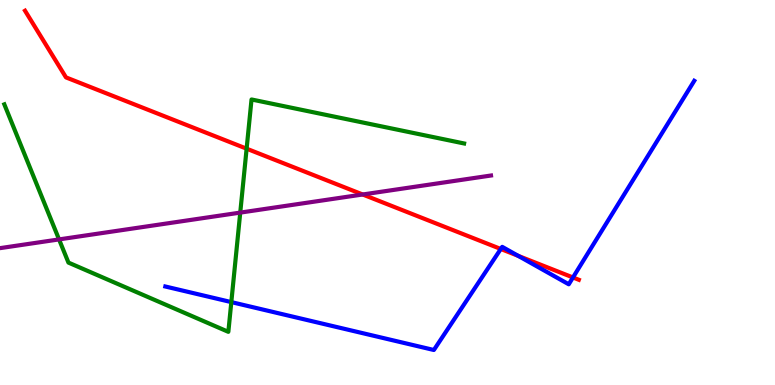[{'lines': ['blue', 'red'], 'intersections': [{'x': 6.46, 'y': 3.53}, {'x': 6.69, 'y': 3.35}, {'x': 7.39, 'y': 2.79}]}, {'lines': ['green', 'red'], 'intersections': [{'x': 3.18, 'y': 6.14}]}, {'lines': ['purple', 'red'], 'intersections': [{'x': 4.68, 'y': 4.95}]}, {'lines': ['blue', 'green'], 'intersections': [{'x': 2.98, 'y': 2.15}]}, {'lines': ['blue', 'purple'], 'intersections': []}, {'lines': ['green', 'purple'], 'intersections': [{'x': 0.762, 'y': 3.78}, {'x': 3.1, 'y': 4.48}]}]